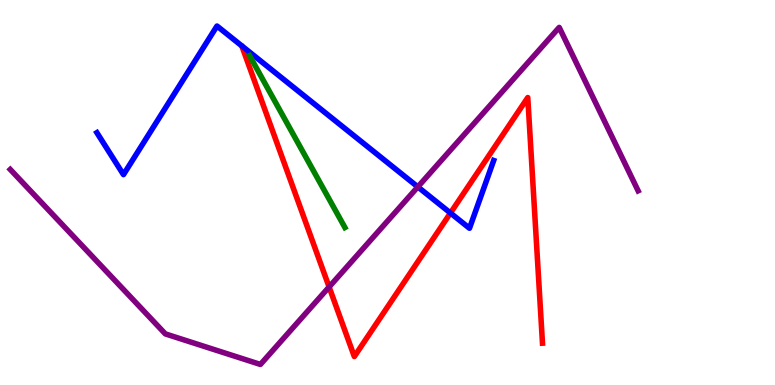[{'lines': ['blue', 'red'], 'intersections': [{'x': 5.81, 'y': 4.47}]}, {'lines': ['green', 'red'], 'intersections': []}, {'lines': ['purple', 'red'], 'intersections': [{'x': 4.25, 'y': 2.55}]}, {'lines': ['blue', 'green'], 'intersections': []}, {'lines': ['blue', 'purple'], 'intersections': [{'x': 5.39, 'y': 5.15}]}, {'lines': ['green', 'purple'], 'intersections': []}]